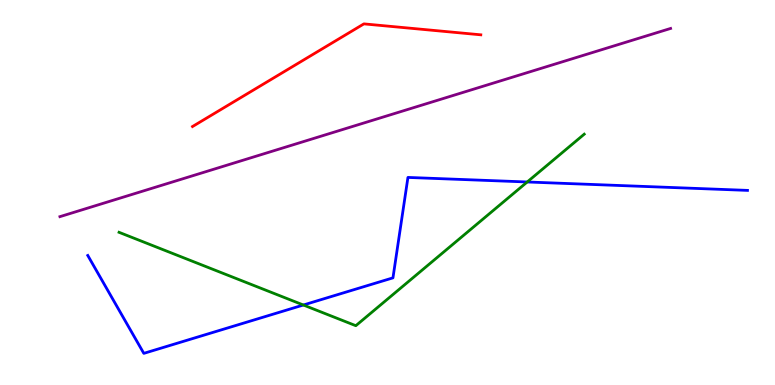[{'lines': ['blue', 'red'], 'intersections': []}, {'lines': ['green', 'red'], 'intersections': []}, {'lines': ['purple', 'red'], 'intersections': []}, {'lines': ['blue', 'green'], 'intersections': [{'x': 3.91, 'y': 2.08}, {'x': 6.8, 'y': 5.27}]}, {'lines': ['blue', 'purple'], 'intersections': []}, {'lines': ['green', 'purple'], 'intersections': []}]